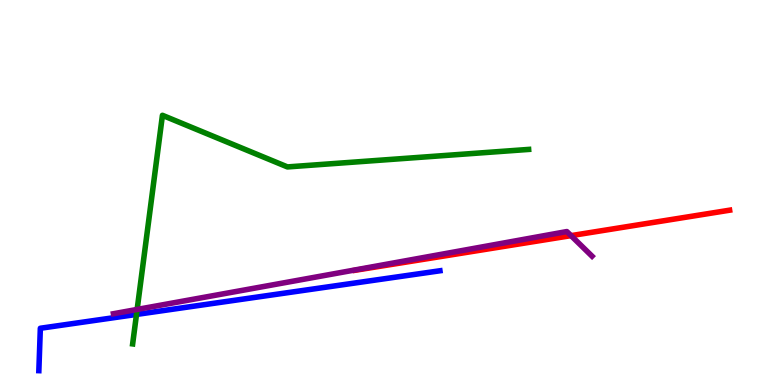[{'lines': ['blue', 'red'], 'intersections': []}, {'lines': ['green', 'red'], 'intersections': []}, {'lines': ['purple', 'red'], 'intersections': [{'x': 7.37, 'y': 3.88}]}, {'lines': ['blue', 'green'], 'intersections': [{'x': 1.76, 'y': 1.83}]}, {'lines': ['blue', 'purple'], 'intersections': []}, {'lines': ['green', 'purple'], 'intersections': [{'x': 1.77, 'y': 1.96}]}]